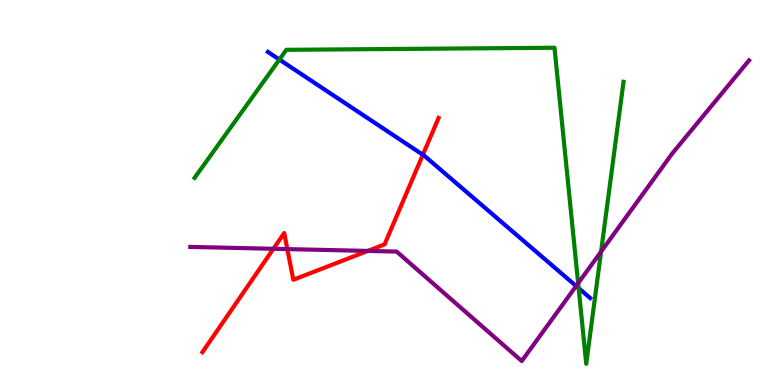[{'lines': ['blue', 'red'], 'intersections': [{'x': 5.46, 'y': 5.98}]}, {'lines': ['green', 'red'], 'intersections': []}, {'lines': ['purple', 'red'], 'intersections': [{'x': 3.53, 'y': 3.54}, {'x': 3.71, 'y': 3.53}, {'x': 4.75, 'y': 3.48}]}, {'lines': ['blue', 'green'], 'intersections': [{'x': 3.6, 'y': 8.45}, {'x': 7.47, 'y': 2.52}]}, {'lines': ['blue', 'purple'], 'intersections': [{'x': 7.43, 'y': 2.57}]}, {'lines': ['green', 'purple'], 'intersections': [{'x': 7.46, 'y': 2.64}, {'x': 7.76, 'y': 3.46}]}]